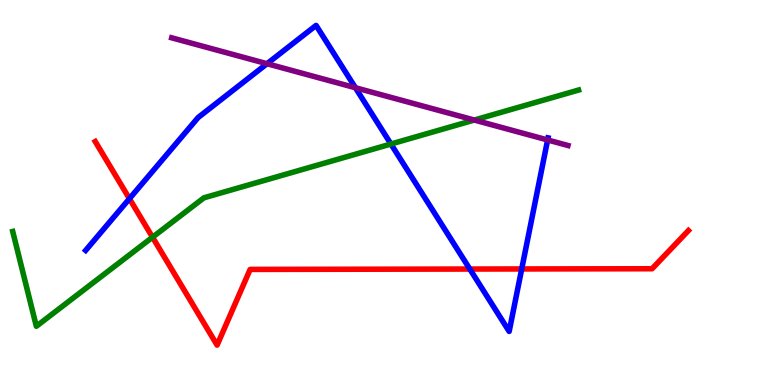[{'lines': ['blue', 'red'], 'intersections': [{'x': 1.67, 'y': 4.84}, {'x': 6.06, 'y': 3.01}, {'x': 6.73, 'y': 3.01}]}, {'lines': ['green', 'red'], 'intersections': [{'x': 1.97, 'y': 3.84}]}, {'lines': ['purple', 'red'], 'intersections': []}, {'lines': ['blue', 'green'], 'intersections': [{'x': 5.04, 'y': 6.26}]}, {'lines': ['blue', 'purple'], 'intersections': [{'x': 3.45, 'y': 8.34}, {'x': 4.59, 'y': 7.72}, {'x': 7.07, 'y': 6.36}]}, {'lines': ['green', 'purple'], 'intersections': [{'x': 6.12, 'y': 6.88}]}]